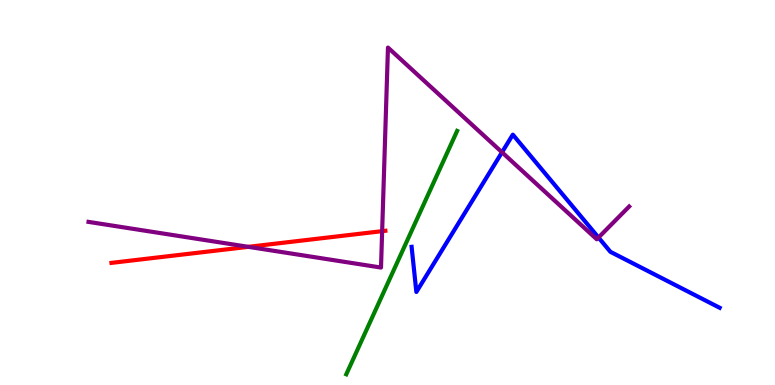[{'lines': ['blue', 'red'], 'intersections': []}, {'lines': ['green', 'red'], 'intersections': []}, {'lines': ['purple', 'red'], 'intersections': [{'x': 3.2, 'y': 3.59}, {'x': 4.93, 'y': 4.0}]}, {'lines': ['blue', 'green'], 'intersections': []}, {'lines': ['blue', 'purple'], 'intersections': [{'x': 6.48, 'y': 6.04}, {'x': 7.72, 'y': 3.83}]}, {'lines': ['green', 'purple'], 'intersections': []}]